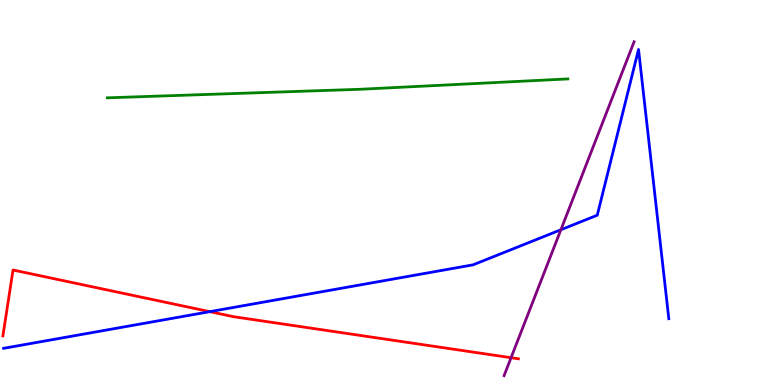[{'lines': ['blue', 'red'], 'intersections': [{'x': 2.71, 'y': 1.9}]}, {'lines': ['green', 'red'], 'intersections': []}, {'lines': ['purple', 'red'], 'intersections': [{'x': 6.59, 'y': 0.709}]}, {'lines': ['blue', 'green'], 'intersections': []}, {'lines': ['blue', 'purple'], 'intersections': [{'x': 7.24, 'y': 4.03}]}, {'lines': ['green', 'purple'], 'intersections': []}]